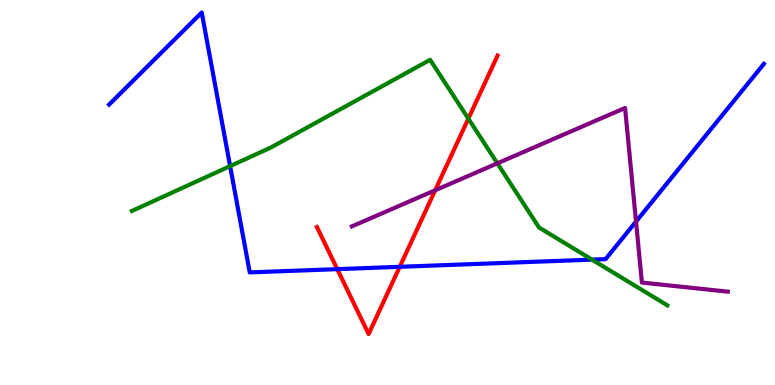[{'lines': ['blue', 'red'], 'intersections': [{'x': 4.35, 'y': 3.01}, {'x': 5.16, 'y': 3.07}]}, {'lines': ['green', 'red'], 'intersections': [{'x': 6.04, 'y': 6.92}]}, {'lines': ['purple', 'red'], 'intersections': [{'x': 5.62, 'y': 5.06}]}, {'lines': ['blue', 'green'], 'intersections': [{'x': 2.97, 'y': 5.68}, {'x': 7.64, 'y': 3.26}]}, {'lines': ['blue', 'purple'], 'intersections': [{'x': 8.21, 'y': 4.24}]}, {'lines': ['green', 'purple'], 'intersections': [{'x': 6.42, 'y': 5.76}]}]